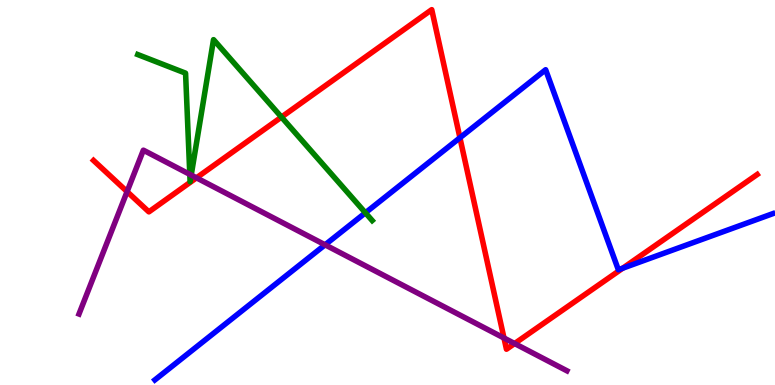[{'lines': ['blue', 'red'], 'intersections': [{'x': 5.93, 'y': 6.42}, {'x': 8.04, 'y': 3.03}]}, {'lines': ['green', 'red'], 'intersections': [{'x': 3.63, 'y': 6.96}]}, {'lines': ['purple', 'red'], 'intersections': [{'x': 1.64, 'y': 5.02}, {'x': 2.54, 'y': 5.38}, {'x': 6.5, 'y': 1.22}, {'x': 6.64, 'y': 1.08}]}, {'lines': ['blue', 'green'], 'intersections': [{'x': 4.71, 'y': 4.47}]}, {'lines': ['blue', 'purple'], 'intersections': [{'x': 4.19, 'y': 3.64}]}, {'lines': ['green', 'purple'], 'intersections': [{'x': 2.45, 'y': 5.47}, {'x': 2.47, 'y': 5.45}]}]